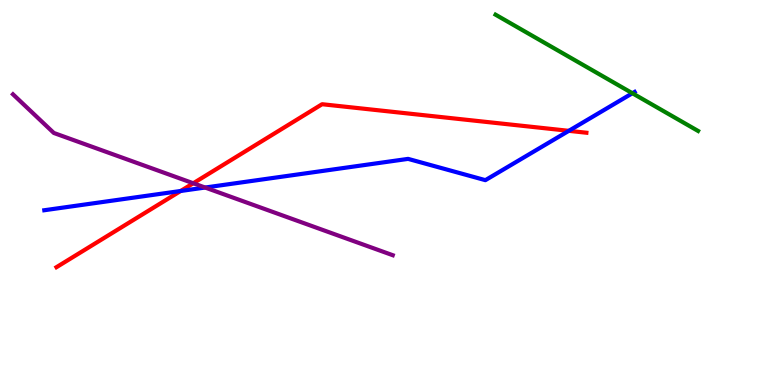[{'lines': ['blue', 'red'], 'intersections': [{'x': 2.33, 'y': 5.04}, {'x': 7.34, 'y': 6.6}]}, {'lines': ['green', 'red'], 'intersections': []}, {'lines': ['purple', 'red'], 'intersections': [{'x': 2.49, 'y': 5.24}]}, {'lines': ['blue', 'green'], 'intersections': [{'x': 8.16, 'y': 7.58}]}, {'lines': ['blue', 'purple'], 'intersections': [{'x': 2.65, 'y': 5.13}]}, {'lines': ['green', 'purple'], 'intersections': []}]